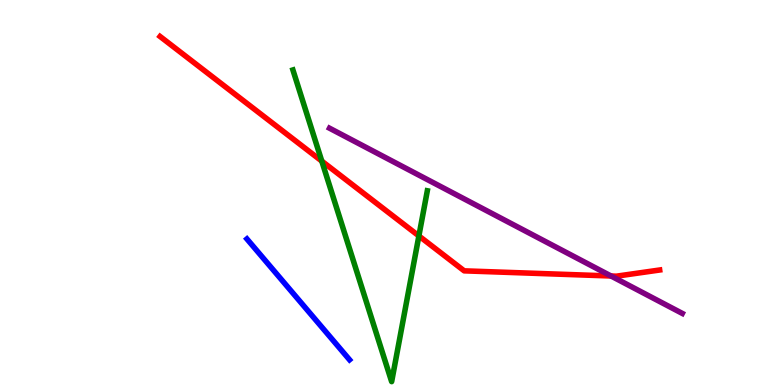[{'lines': ['blue', 'red'], 'intersections': []}, {'lines': ['green', 'red'], 'intersections': [{'x': 4.15, 'y': 5.82}, {'x': 5.4, 'y': 3.87}]}, {'lines': ['purple', 'red'], 'intersections': [{'x': 7.88, 'y': 2.83}]}, {'lines': ['blue', 'green'], 'intersections': []}, {'lines': ['blue', 'purple'], 'intersections': []}, {'lines': ['green', 'purple'], 'intersections': []}]